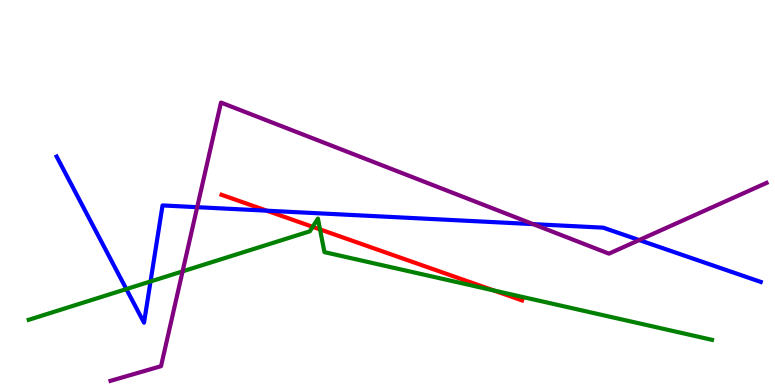[{'lines': ['blue', 'red'], 'intersections': [{'x': 3.44, 'y': 4.53}]}, {'lines': ['green', 'red'], 'intersections': [{'x': 4.03, 'y': 4.11}, {'x': 4.13, 'y': 4.04}, {'x': 6.37, 'y': 2.46}]}, {'lines': ['purple', 'red'], 'intersections': []}, {'lines': ['blue', 'green'], 'intersections': [{'x': 1.63, 'y': 2.49}, {'x': 1.94, 'y': 2.69}]}, {'lines': ['blue', 'purple'], 'intersections': [{'x': 2.54, 'y': 4.62}, {'x': 6.88, 'y': 4.18}, {'x': 8.25, 'y': 3.76}]}, {'lines': ['green', 'purple'], 'intersections': [{'x': 2.36, 'y': 2.95}]}]